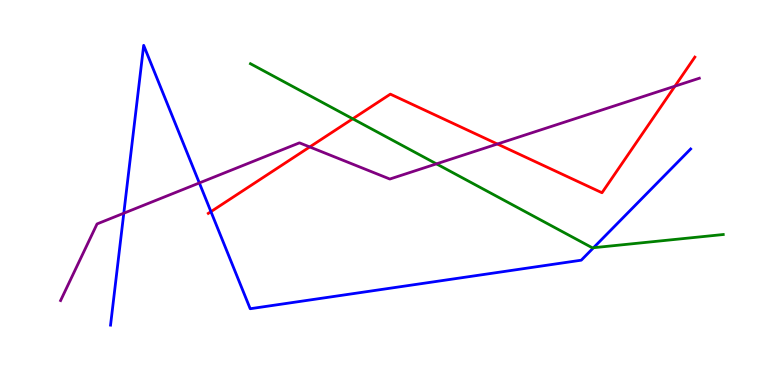[{'lines': ['blue', 'red'], 'intersections': [{'x': 2.72, 'y': 4.5}]}, {'lines': ['green', 'red'], 'intersections': [{'x': 4.55, 'y': 6.91}]}, {'lines': ['purple', 'red'], 'intersections': [{'x': 4.0, 'y': 6.18}, {'x': 6.42, 'y': 6.26}, {'x': 8.71, 'y': 7.76}]}, {'lines': ['blue', 'green'], 'intersections': [{'x': 7.66, 'y': 3.57}]}, {'lines': ['blue', 'purple'], 'intersections': [{'x': 1.6, 'y': 4.46}, {'x': 2.57, 'y': 5.25}]}, {'lines': ['green', 'purple'], 'intersections': [{'x': 5.63, 'y': 5.74}]}]